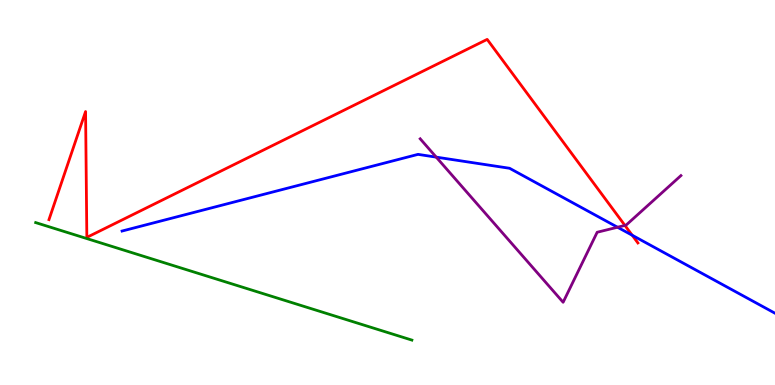[{'lines': ['blue', 'red'], 'intersections': [{'x': 8.16, 'y': 3.89}]}, {'lines': ['green', 'red'], 'intersections': []}, {'lines': ['purple', 'red'], 'intersections': [{'x': 8.06, 'y': 4.15}]}, {'lines': ['blue', 'green'], 'intersections': []}, {'lines': ['blue', 'purple'], 'intersections': [{'x': 5.63, 'y': 5.92}, {'x': 7.97, 'y': 4.1}]}, {'lines': ['green', 'purple'], 'intersections': []}]